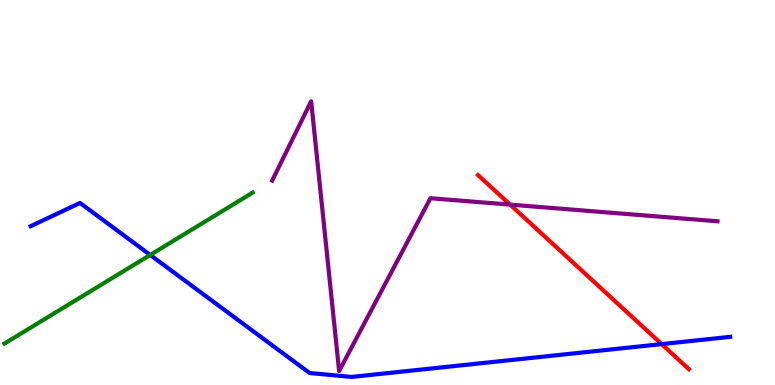[{'lines': ['blue', 'red'], 'intersections': [{'x': 8.54, 'y': 1.06}]}, {'lines': ['green', 'red'], 'intersections': []}, {'lines': ['purple', 'red'], 'intersections': [{'x': 6.58, 'y': 4.69}]}, {'lines': ['blue', 'green'], 'intersections': [{'x': 1.94, 'y': 3.38}]}, {'lines': ['blue', 'purple'], 'intersections': []}, {'lines': ['green', 'purple'], 'intersections': []}]